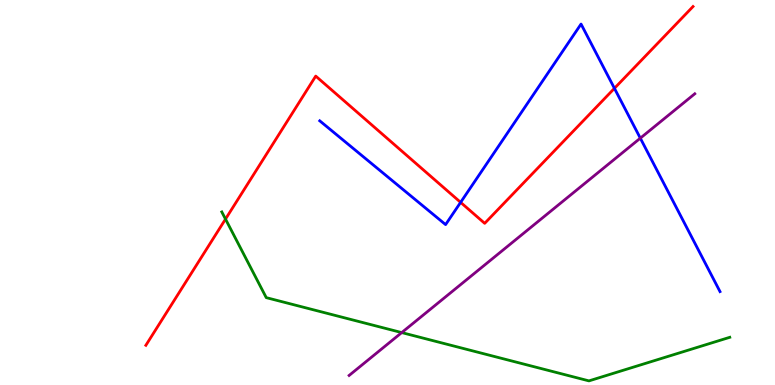[{'lines': ['blue', 'red'], 'intersections': [{'x': 5.94, 'y': 4.74}, {'x': 7.93, 'y': 7.71}]}, {'lines': ['green', 'red'], 'intersections': [{'x': 2.91, 'y': 4.31}]}, {'lines': ['purple', 'red'], 'intersections': []}, {'lines': ['blue', 'green'], 'intersections': []}, {'lines': ['blue', 'purple'], 'intersections': [{'x': 8.26, 'y': 6.41}]}, {'lines': ['green', 'purple'], 'intersections': [{'x': 5.18, 'y': 1.36}]}]